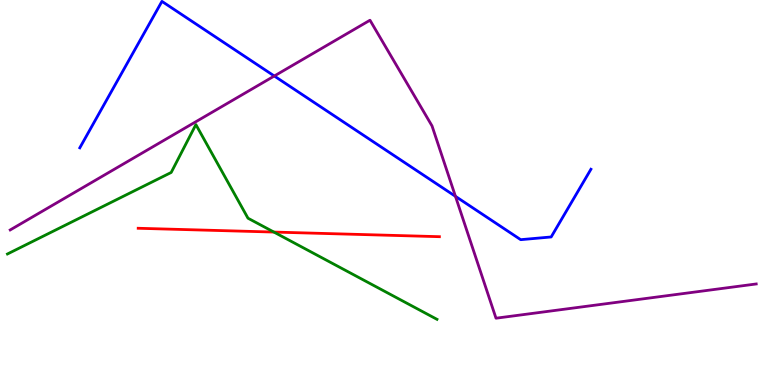[{'lines': ['blue', 'red'], 'intersections': []}, {'lines': ['green', 'red'], 'intersections': [{'x': 3.53, 'y': 3.97}]}, {'lines': ['purple', 'red'], 'intersections': []}, {'lines': ['blue', 'green'], 'intersections': []}, {'lines': ['blue', 'purple'], 'intersections': [{'x': 3.54, 'y': 8.03}, {'x': 5.88, 'y': 4.9}]}, {'lines': ['green', 'purple'], 'intersections': []}]